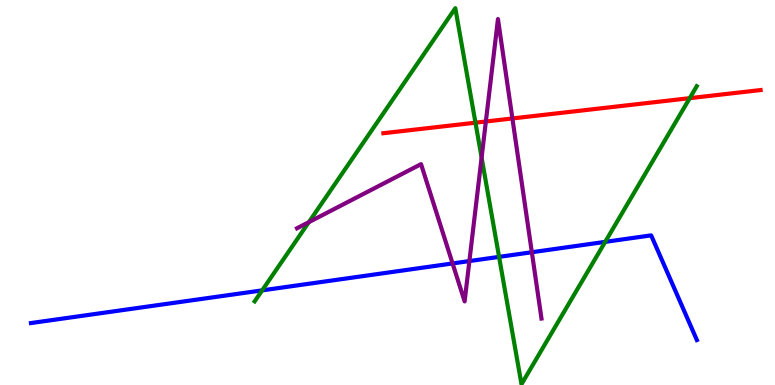[{'lines': ['blue', 'red'], 'intersections': []}, {'lines': ['green', 'red'], 'intersections': [{'x': 6.14, 'y': 6.81}, {'x': 8.9, 'y': 7.45}]}, {'lines': ['purple', 'red'], 'intersections': [{'x': 6.27, 'y': 6.84}, {'x': 6.61, 'y': 6.92}]}, {'lines': ['blue', 'green'], 'intersections': [{'x': 3.38, 'y': 2.46}, {'x': 6.44, 'y': 3.33}, {'x': 7.81, 'y': 3.72}]}, {'lines': ['blue', 'purple'], 'intersections': [{'x': 5.84, 'y': 3.16}, {'x': 6.06, 'y': 3.22}, {'x': 6.86, 'y': 3.45}]}, {'lines': ['green', 'purple'], 'intersections': [{'x': 3.99, 'y': 4.23}, {'x': 6.21, 'y': 5.91}]}]